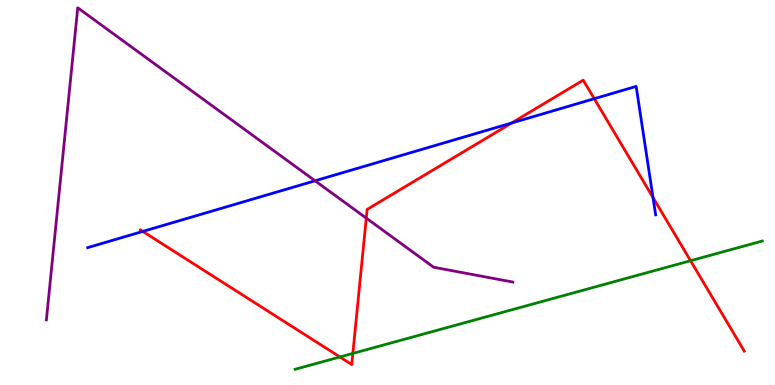[{'lines': ['blue', 'red'], 'intersections': [{'x': 1.84, 'y': 3.99}, {'x': 6.6, 'y': 6.8}, {'x': 7.67, 'y': 7.44}, {'x': 8.43, 'y': 4.87}]}, {'lines': ['green', 'red'], 'intersections': [{'x': 4.39, 'y': 0.728}, {'x': 4.55, 'y': 0.82}, {'x': 8.91, 'y': 3.23}]}, {'lines': ['purple', 'red'], 'intersections': [{'x': 4.73, 'y': 4.33}]}, {'lines': ['blue', 'green'], 'intersections': []}, {'lines': ['blue', 'purple'], 'intersections': [{'x': 4.07, 'y': 5.3}]}, {'lines': ['green', 'purple'], 'intersections': []}]